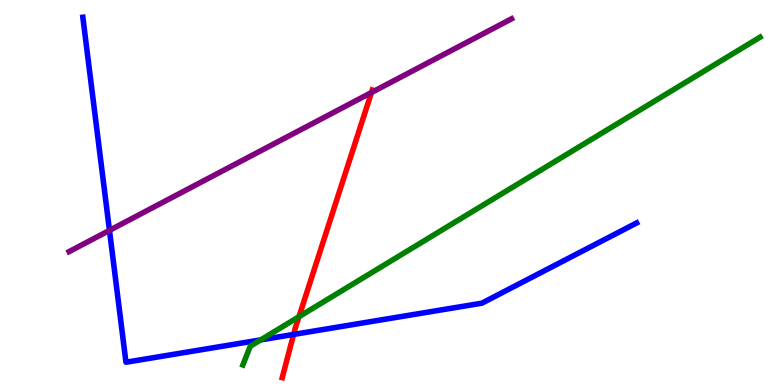[{'lines': ['blue', 'red'], 'intersections': [{'x': 3.79, 'y': 1.31}]}, {'lines': ['green', 'red'], 'intersections': [{'x': 3.86, 'y': 1.77}]}, {'lines': ['purple', 'red'], 'intersections': [{'x': 4.79, 'y': 7.6}]}, {'lines': ['blue', 'green'], 'intersections': [{'x': 3.36, 'y': 1.17}]}, {'lines': ['blue', 'purple'], 'intersections': [{'x': 1.41, 'y': 4.02}]}, {'lines': ['green', 'purple'], 'intersections': []}]